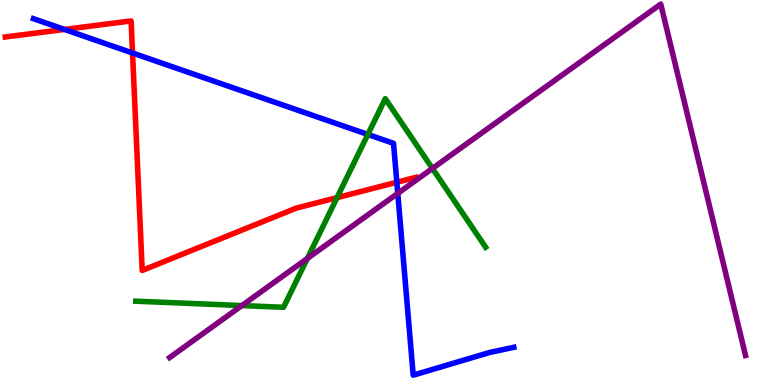[{'lines': ['blue', 'red'], 'intersections': [{'x': 0.832, 'y': 9.24}, {'x': 1.71, 'y': 8.62}, {'x': 5.12, 'y': 5.27}]}, {'lines': ['green', 'red'], 'intersections': [{'x': 4.35, 'y': 4.87}]}, {'lines': ['purple', 'red'], 'intersections': []}, {'lines': ['blue', 'green'], 'intersections': [{'x': 4.75, 'y': 6.51}]}, {'lines': ['blue', 'purple'], 'intersections': [{'x': 5.13, 'y': 4.98}]}, {'lines': ['green', 'purple'], 'intersections': [{'x': 3.12, 'y': 2.06}, {'x': 3.97, 'y': 3.29}, {'x': 5.58, 'y': 5.62}]}]